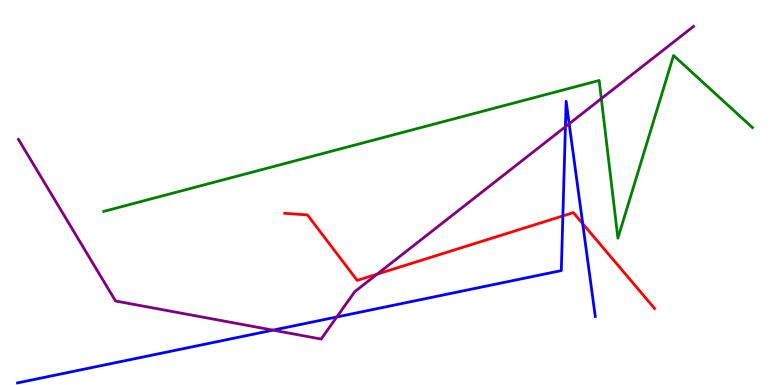[{'lines': ['blue', 'red'], 'intersections': [{'x': 7.26, 'y': 4.39}, {'x': 7.52, 'y': 4.19}]}, {'lines': ['green', 'red'], 'intersections': []}, {'lines': ['purple', 'red'], 'intersections': [{'x': 4.87, 'y': 2.88}]}, {'lines': ['blue', 'green'], 'intersections': []}, {'lines': ['blue', 'purple'], 'intersections': [{'x': 3.52, 'y': 1.42}, {'x': 4.35, 'y': 1.77}, {'x': 7.3, 'y': 6.71}, {'x': 7.34, 'y': 6.78}]}, {'lines': ['green', 'purple'], 'intersections': [{'x': 7.76, 'y': 7.44}]}]